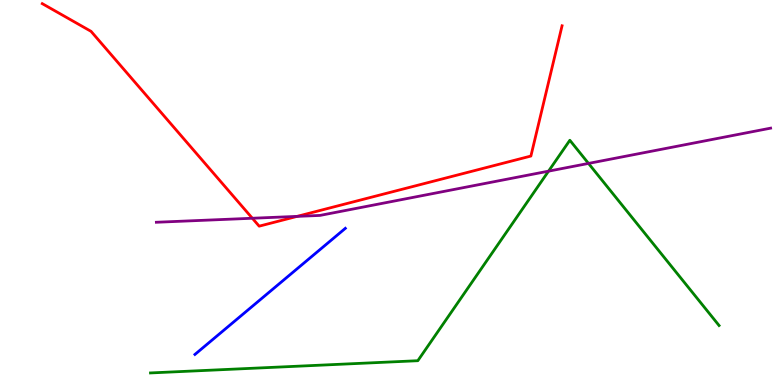[{'lines': ['blue', 'red'], 'intersections': []}, {'lines': ['green', 'red'], 'intersections': []}, {'lines': ['purple', 'red'], 'intersections': [{'x': 3.26, 'y': 4.33}, {'x': 3.83, 'y': 4.38}]}, {'lines': ['blue', 'green'], 'intersections': []}, {'lines': ['blue', 'purple'], 'intersections': []}, {'lines': ['green', 'purple'], 'intersections': [{'x': 7.08, 'y': 5.55}, {'x': 7.59, 'y': 5.76}]}]